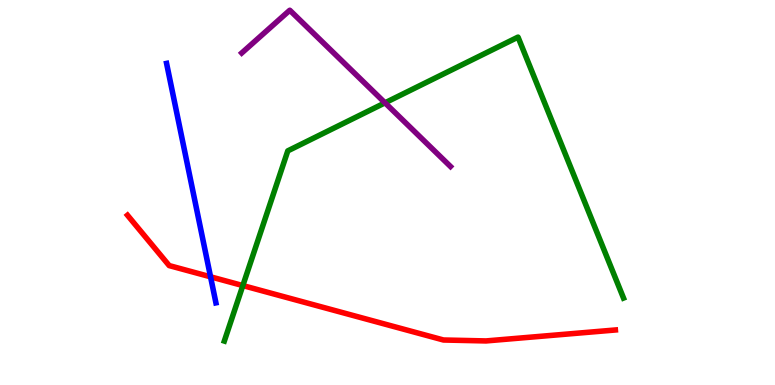[{'lines': ['blue', 'red'], 'intersections': [{'x': 2.72, 'y': 2.81}]}, {'lines': ['green', 'red'], 'intersections': [{'x': 3.13, 'y': 2.58}]}, {'lines': ['purple', 'red'], 'intersections': []}, {'lines': ['blue', 'green'], 'intersections': []}, {'lines': ['blue', 'purple'], 'intersections': []}, {'lines': ['green', 'purple'], 'intersections': [{'x': 4.97, 'y': 7.33}]}]